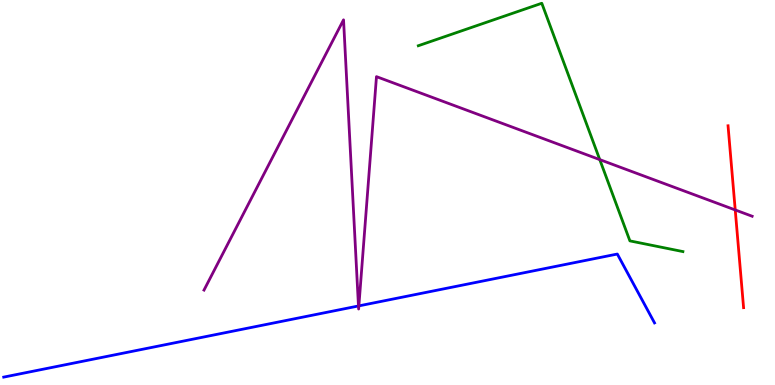[{'lines': ['blue', 'red'], 'intersections': []}, {'lines': ['green', 'red'], 'intersections': []}, {'lines': ['purple', 'red'], 'intersections': [{'x': 9.49, 'y': 4.55}]}, {'lines': ['blue', 'green'], 'intersections': []}, {'lines': ['blue', 'purple'], 'intersections': [{'x': 4.63, 'y': 2.05}, {'x': 4.63, 'y': 2.06}]}, {'lines': ['green', 'purple'], 'intersections': [{'x': 7.74, 'y': 5.85}]}]